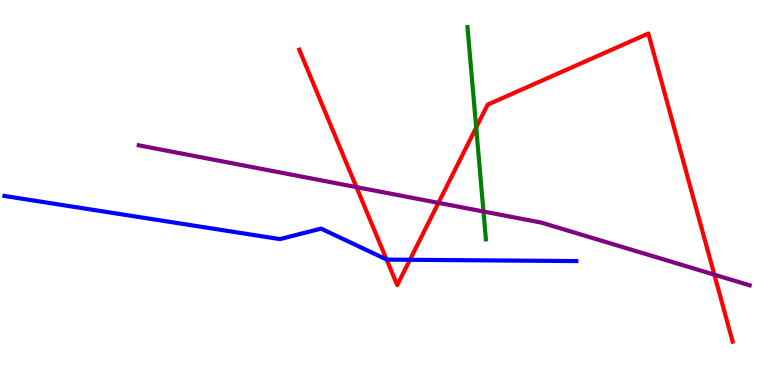[{'lines': ['blue', 'red'], 'intersections': [{'x': 4.99, 'y': 3.26}, {'x': 5.29, 'y': 3.25}]}, {'lines': ['green', 'red'], 'intersections': [{'x': 6.14, 'y': 6.69}]}, {'lines': ['purple', 'red'], 'intersections': [{'x': 4.6, 'y': 5.14}, {'x': 5.66, 'y': 4.73}, {'x': 9.22, 'y': 2.87}]}, {'lines': ['blue', 'green'], 'intersections': []}, {'lines': ['blue', 'purple'], 'intersections': []}, {'lines': ['green', 'purple'], 'intersections': [{'x': 6.24, 'y': 4.51}]}]